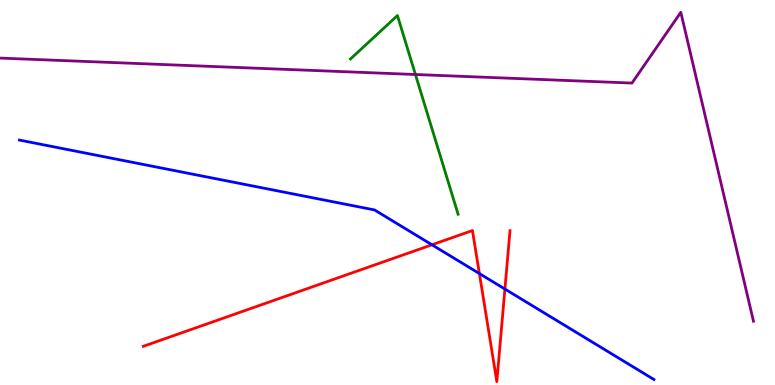[{'lines': ['blue', 'red'], 'intersections': [{'x': 5.57, 'y': 3.64}, {'x': 6.19, 'y': 2.89}, {'x': 6.52, 'y': 2.49}]}, {'lines': ['green', 'red'], 'intersections': []}, {'lines': ['purple', 'red'], 'intersections': []}, {'lines': ['blue', 'green'], 'intersections': []}, {'lines': ['blue', 'purple'], 'intersections': []}, {'lines': ['green', 'purple'], 'intersections': [{'x': 5.36, 'y': 8.06}]}]